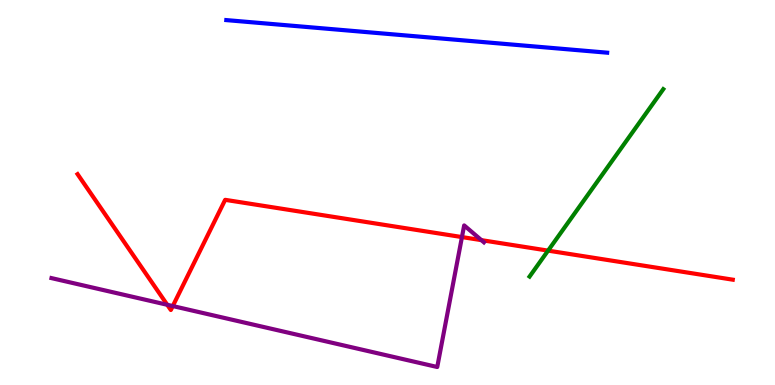[{'lines': ['blue', 'red'], 'intersections': []}, {'lines': ['green', 'red'], 'intersections': [{'x': 7.07, 'y': 3.49}]}, {'lines': ['purple', 'red'], 'intersections': [{'x': 2.16, 'y': 2.08}, {'x': 2.23, 'y': 2.05}, {'x': 5.96, 'y': 3.84}, {'x': 6.21, 'y': 3.76}]}, {'lines': ['blue', 'green'], 'intersections': []}, {'lines': ['blue', 'purple'], 'intersections': []}, {'lines': ['green', 'purple'], 'intersections': []}]